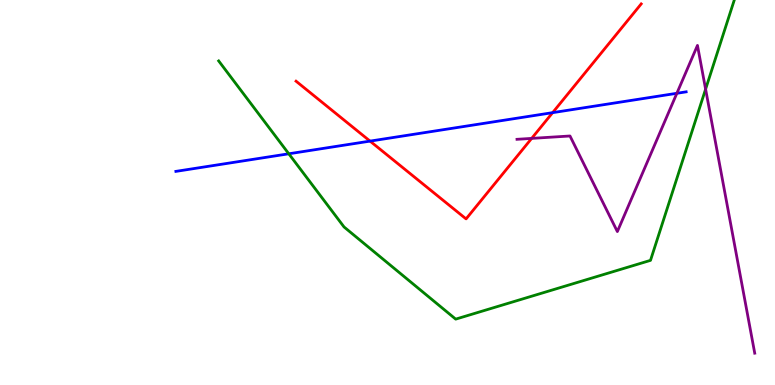[{'lines': ['blue', 'red'], 'intersections': [{'x': 4.77, 'y': 6.33}, {'x': 7.13, 'y': 7.07}]}, {'lines': ['green', 'red'], 'intersections': []}, {'lines': ['purple', 'red'], 'intersections': [{'x': 6.86, 'y': 6.41}]}, {'lines': ['blue', 'green'], 'intersections': [{'x': 3.73, 'y': 6.01}]}, {'lines': ['blue', 'purple'], 'intersections': [{'x': 8.73, 'y': 7.58}]}, {'lines': ['green', 'purple'], 'intersections': [{'x': 9.1, 'y': 7.68}]}]